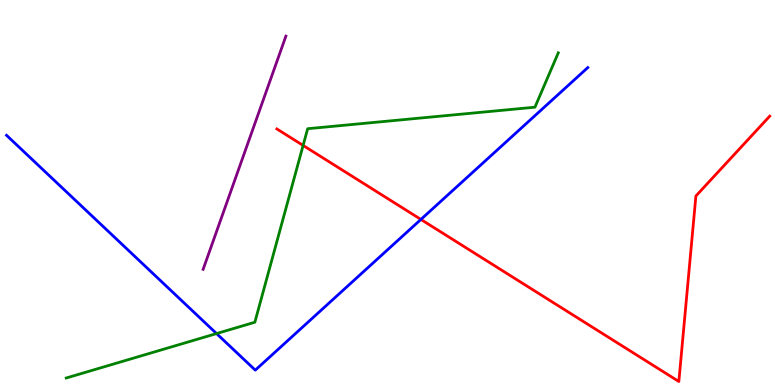[{'lines': ['blue', 'red'], 'intersections': [{'x': 5.43, 'y': 4.3}]}, {'lines': ['green', 'red'], 'intersections': [{'x': 3.91, 'y': 6.22}]}, {'lines': ['purple', 'red'], 'intersections': []}, {'lines': ['blue', 'green'], 'intersections': [{'x': 2.79, 'y': 1.34}]}, {'lines': ['blue', 'purple'], 'intersections': []}, {'lines': ['green', 'purple'], 'intersections': []}]